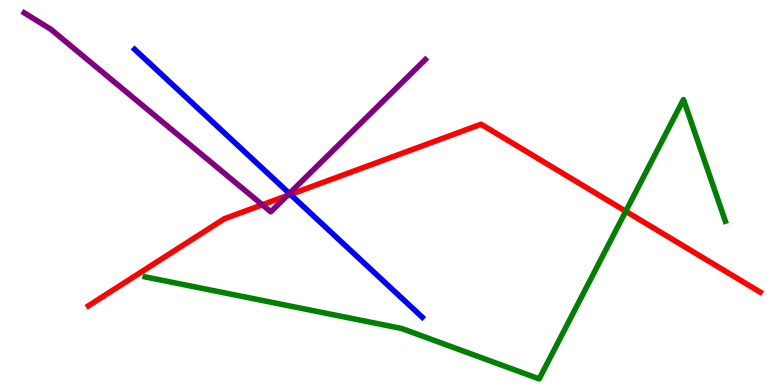[{'lines': ['blue', 'red'], 'intersections': [{'x': 3.75, 'y': 4.95}]}, {'lines': ['green', 'red'], 'intersections': [{'x': 8.07, 'y': 4.51}]}, {'lines': ['purple', 'red'], 'intersections': [{'x': 3.38, 'y': 4.68}, {'x': 3.71, 'y': 4.92}]}, {'lines': ['blue', 'green'], 'intersections': []}, {'lines': ['blue', 'purple'], 'intersections': [{'x': 3.73, 'y': 4.98}]}, {'lines': ['green', 'purple'], 'intersections': []}]